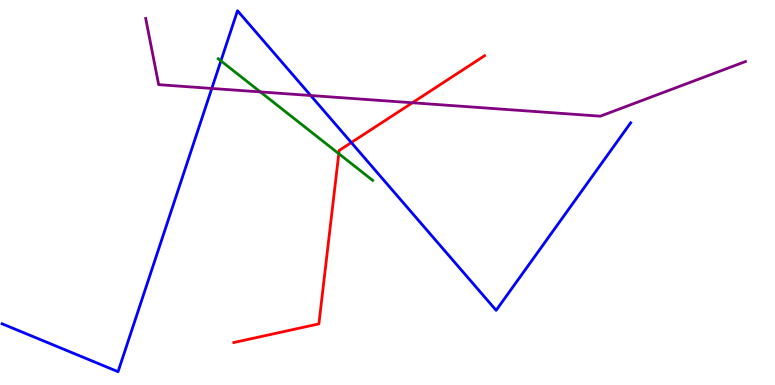[{'lines': ['blue', 'red'], 'intersections': [{'x': 4.53, 'y': 6.3}]}, {'lines': ['green', 'red'], 'intersections': [{'x': 4.37, 'y': 6.01}]}, {'lines': ['purple', 'red'], 'intersections': [{'x': 5.32, 'y': 7.33}]}, {'lines': ['blue', 'green'], 'intersections': [{'x': 2.85, 'y': 8.42}]}, {'lines': ['blue', 'purple'], 'intersections': [{'x': 2.73, 'y': 7.7}, {'x': 4.01, 'y': 7.52}]}, {'lines': ['green', 'purple'], 'intersections': [{'x': 3.36, 'y': 7.61}]}]